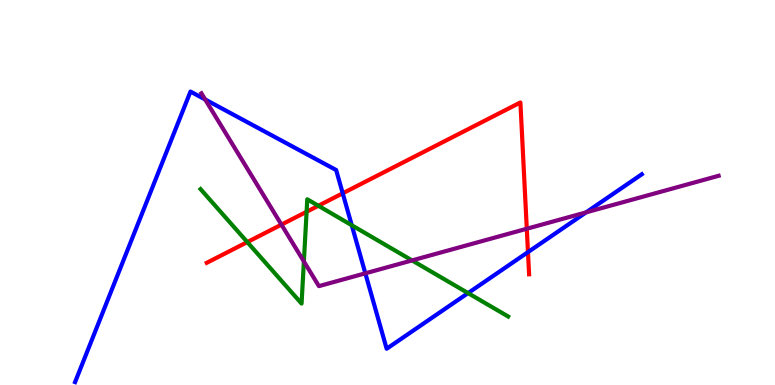[{'lines': ['blue', 'red'], 'intersections': [{'x': 4.42, 'y': 4.98}, {'x': 6.81, 'y': 3.45}]}, {'lines': ['green', 'red'], 'intersections': [{'x': 3.19, 'y': 3.71}, {'x': 3.96, 'y': 4.5}, {'x': 4.11, 'y': 4.66}]}, {'lines': ['purple', 'red'], 'intersections': [{'x': 3.63, 'y': 4.17}, {'x': 6.8, 'y': 4.06}]}, {'lines': ['blue', 'green'], 'intersections': [{'x': 4.54, 'y': 4.15}, {'x': 6.04, 'y': 2.39}]}, {'lines': ['blue', 'purple'], 'intersections': [{'x': 2.65, 'y': 7.42}, {'x': 4.71, 'y': 2.9}, {'x': 7.56, 'y': 4.48}]}, {'lines': ['green', 'purple'], 'intersections': [{'x': 3.92, 'y': 3.21}, {'x': 5.32, 'y': 3.24}]}]